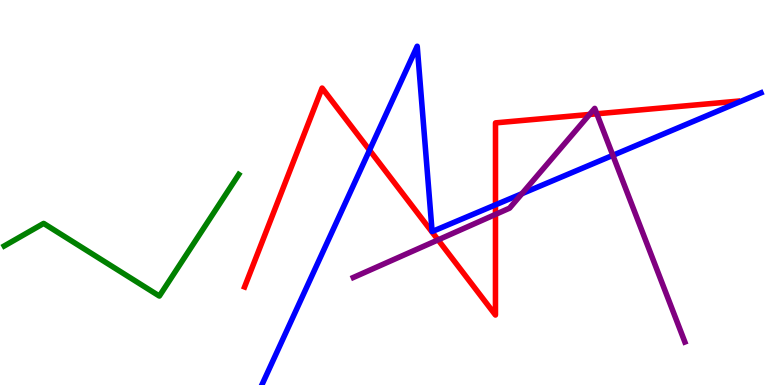[{'lines': ['blue', 'red'], 'intersections': [{'x': 4.77, 'y': 6.1}, {'x': 6.39, 'y': 4.68}]}, {'lines': ['green', 'red'], 'intersections': []}, {'lines': ['purple', 'red'], 'intersections': [{'x': 5.65, 'y': 3.77}, {'x': 6.39, 'y': 4.43}, {'x': 7.61, 'y': 7.03}, {'x': 7.7, 'y': 7.04}]}, {'lines': ['blue', 'green'], 'intersections': []}, {'lines': ['blue', 'purple'], 'intersections': [{'x': 6.73, 'y': 4.97}, {'x': 7.91, 'y': 5.97}]}, {'lines': ['green', 'purple'], 'intersections': []}]